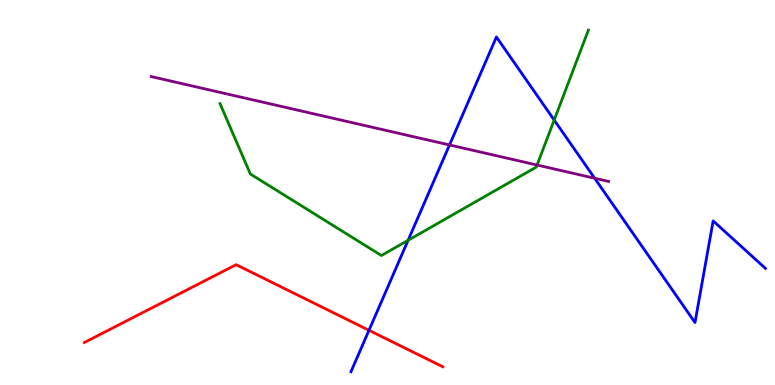[{'lines': ['blue', 'red'], 'intersections': [{'x': 4.76, 'y': 1.42}]}, {'lines': ['green', 'red'], 'intersections': []}, {'lines': ['purple', 'red'], 'intersections': []}, {'lines': ['blue', 'green'], 'intersections': [{'x': 5.27, 'y': 3.76}, {'x': 7.15, 'y': 6.88}]}, {'lines': ['blue', 'purple'], 'intersections': [{'x': 5.8, 'y': 6.23}, {'x': 7.67, 'y': 5.37}]}, {'lines': ['green', 'purple'], 'intersections': [{'x': 6.93, 'y': 5.71}]}]